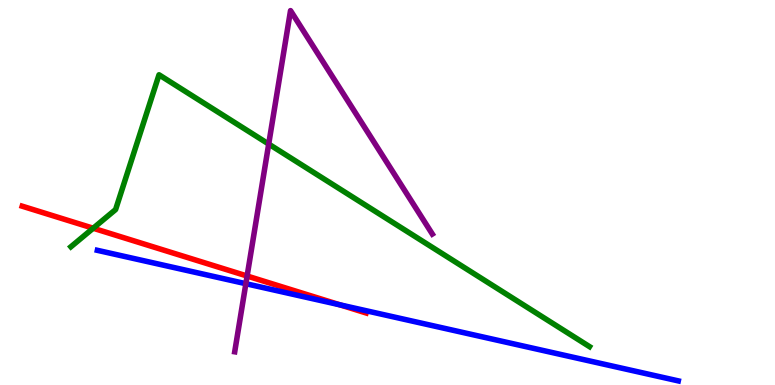[{'lines': ['blue', 'red'], 'intersections': [{'x': 4.39, 'y': 2.08}]}, {'lines': ['green', 'red'], 'intersections': [{'x': 1.2, 'y': 4.07}]}, {'lines': ['purple', 'red'], 'intersections': [{'x': 3.19, 'y': 2.83}]}, {'lines': ['blue', 'green'], 'intersections': []}, {'lines': ['blue', 'purple'], 'intersections': [{'x': 3.17, 'y': 2.63}]}, {'lines': ['green', 'purple'], 'intersections': [{'x': 3.47, 'y': 6.26}]}]